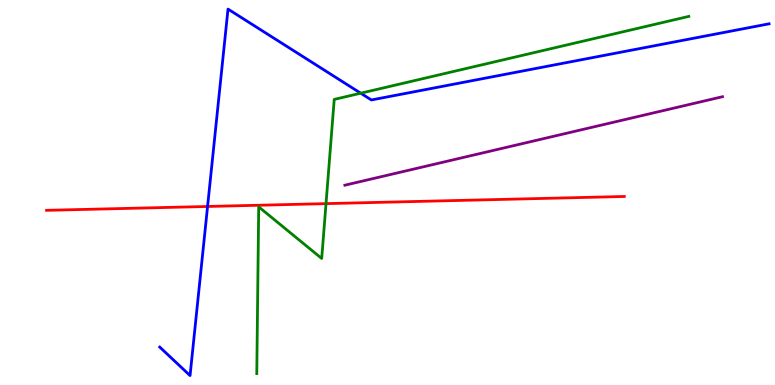[{'lines': ['blue', 'red'], 'intersections': [{'x': 2.68, 'y': 4.64}]}, {'lines': ['green', 'red'], 'intersections': [{'x': 4.21, 'y': 4.71}]}, {'lines': ['purple', 'red'], 'intersections': []}, {'lines': ['blue', 'green'], 'intersections': [{'x': 4.65, 'y': 7.58}]}, {'lines': ['blue', 'purple'], 'intersections': []}, {'lines': ['green', 'purple'], 'intersections': []}]